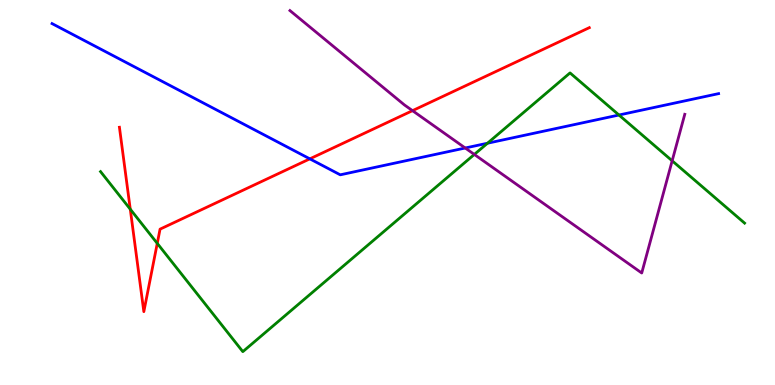[{'lines': ['blue', 'red'], 'intersections': [{'x': 4.0, 'y': 5.87}]}, {'lines': ['green', 'red'], 'intersections': [{'x': 1.68, 'y': 4.57}, {'x': 2.03, 'y': 3.68}]}, {'lines': ['purple', 'red'], 'intersections': [{'x': 5.32, 'y': 7.13}]}, {'lines': ['blue', 'green'], 'intersections': [{'x': 6.29, 'y': 6.28}, {'x': 7.99, 'y': 7.01}]}, {'lines': ['blue', 'purple'], 'intersections': [{'x': 6.0, 'y': 6.16}]}, {'lines': ['green', 'purple'], 'intersections': [{'x': 6.12, 'y': 5.99}, {'x': 8.67, 'y': 5.82}]}]